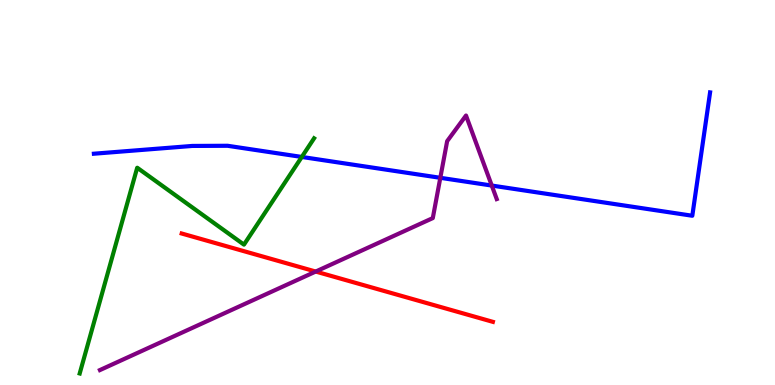[{'lines': ['blue', 'red'], 'intersections': []}, {'lines': ['green', 'red'], 'intersections': []}, {'lines': ['purple', 'red'], 'intersections': [{'x': 4.07, 'y': 2.95}]}, {'lines': ['blue', 'green'], 'intersections': [{'x': 3.89, 'y': 5.92}]}, {'lines': ['blue', 'purple'], 'intersections': [{'x': 5.68, 'y': 5.38}, {'x': 6.35, 'y': 5.18}]}, {'lines': ['green', 'purple'], 'intersections': []}]